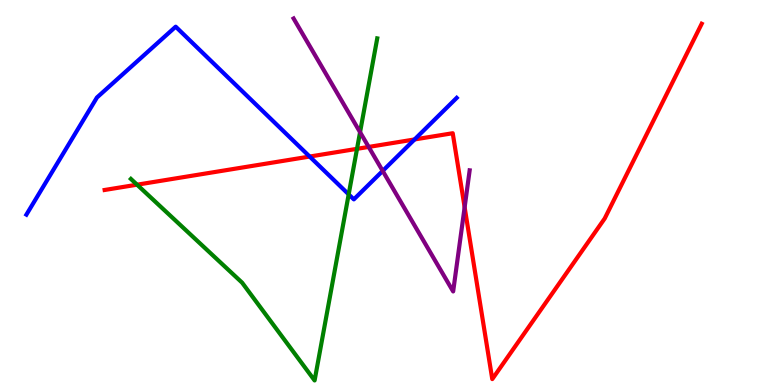[{'lines': ['blue', 'red'], 'intersections': [{'x': 4.0, 'y': 5.93}, {'x': 5.35, 'y': 6.38}]}, {'lines': ['green', 'red'], 'intersections': [{'x': 1.77, 'y': 5.2}, {'x': 4.61, 'y': 6.13}]}, {'lines': ['purple', 'red'], 'intersections': [{'x': 4.76, 'y': 6.18}, {'x': 6.0, 'y': 4.62}]}, {'lines': ['blue', 'green'], 'intersections': [{'x': 4.5, 'y': 4.95}]}, {'lines': ['blue', 'purple'], 'intersections': [{'x': 4.94, 'y': 5.56}]}, {'lines': ['green', 'purple'], 'intersections': [{'x': 4.65, 'y': 6.57}]}]